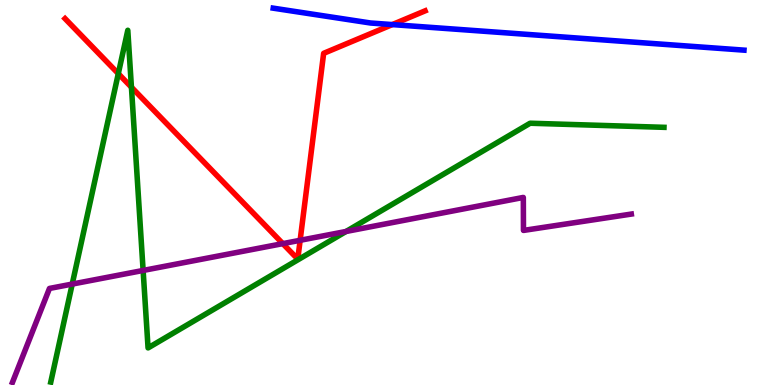[{'lines': ['blue', 'red'], 'intersections': [{'x': 5.06, 'y': 9.36}]}, {'lines': ['green', 'red'], 'intersections': [{'x': 1.53, 'y': 8.09}, {'x': 1.7, 'y': 7.73}]}, {'lines': ['purple', 'red'], 'intersections': [{'x': 3.65, 'y': 3.67}, {'x': 3.87, 'y': 3.76}]}, {'lines': ['blue', 'green'], 'intersections': []}, {'lines': ['blue', 'purple'], 'intersections': []}, {'lines': ['green', 'purple'], 'intersections': [{'x': 0.932, 'y': 2.62}, {'x': 1.85, 'y': 2.98}, {'x': 4.47, 'y': 3.99}]}]